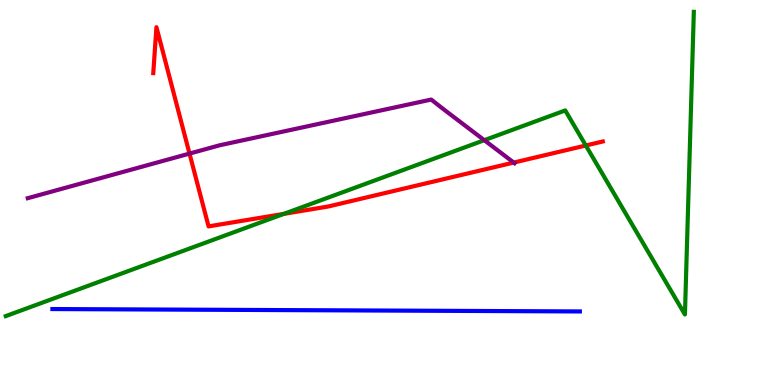[{'lines': ['blue', 'red'], 'intersections': []}, {'lines': ['green', 'red'], 'intersections': [{'x': 3.66, 'y': 4.44}, {'x': 7.56, 'y': 6.22}]}, {'lines': ['purple', 'red'], 'intersections': [{'x': 2.45, 'y': 6.01}, {'x': 6.63, 'y': 5.78}]}, {'lines': ['blue', 'green'], 'intersections': []}, {'lines': ['blue', 'purple'], 'intersections': []}, {'lines': ['green', 'purple'], 'intersections': [{'x': 6.25, 'y': 6.36}]}]